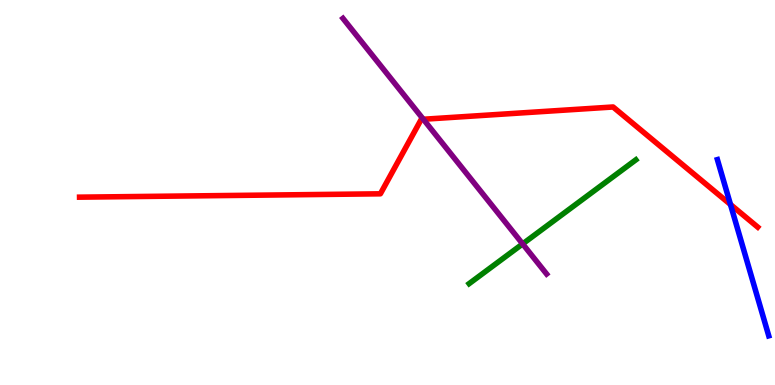[{'lines': ['blue', 'red'], 'intersections': [{'x': 9.43, 'y': 4.69}]}, {'lines': ['green', 'red'], 'intersections': []}, {'lines': ['purple', 'red'], 'intersections': [{'x': 5.46, 'y': 6.9}]}, {'lines': ['blue', 'green'], 'intersections': []}, {'lines': ['blue', 'purple'], 'intersections': []}, {'lines': ['green', 'purple'], 'intersections': [{'x': 6.74, 'y': 3.66}]}]